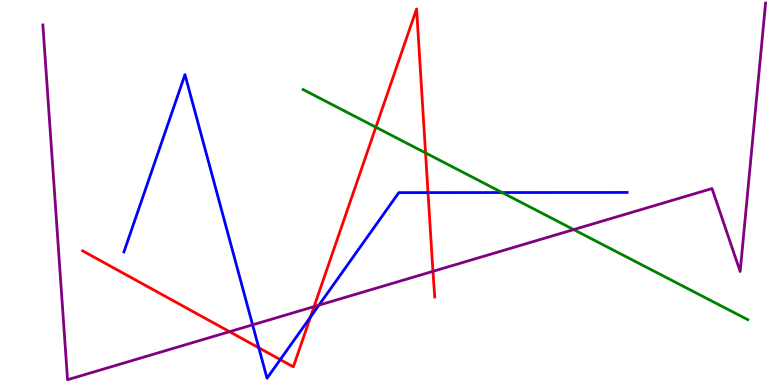[{'lines': ['blue', 'red'], 'intersections': [{'x': 3.34, 'y': 0.966}, {'x': 3.62, 'y': 0.66}, {'x': 4.01, 'y': 1.77}, {'x': 5.52, 'y': 5.0}]}, {'lines': ['green', 'red'], 'intersections': [{'x': 4.85, 'y': 6.7}, {'x': 5.49, 'y': 6.03}]}, {'lines': ['purple', 'red'], 'intersections': [{'x': 2.96, 'y': 1.38}, {'x': 4.05, 'y': 2.04}, {'x': 5.59, 'y': 2.95}]}, {'lines': ['blue', 'green'], 'intersections': [{'x': 6.48, 'y': 5.0}]}, {'lines': ['blue', 'purple'], 'intersections': [{'x': 3.26, 'y': 1.56}, {'x': 4.12, 'y': 2.07}]}, {'lines': ['green', 'purple'], 'intersections': [{'x': 7.4, 'y': 4.04}]}]